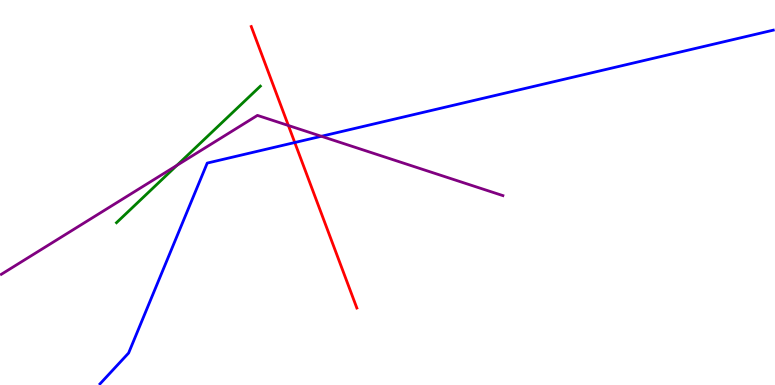[{'lines': ['blue', 'red'], 'intersections': [{'x': 3.8, 'y': 6.3}]}, {'lines': ['green', 'red'], 'intersections': []}, {'lines': ['purple', 'red'], 'intersections': [{'x': 3.72, 'y': 6.74}]}, {'lines': ['blue', 'green'], 'intersections': []}, {'lines': ['blue', 'purple'], 'intersections': [{'x': 4.15, 'y': 6.46}]}, {'lines': ['green', 'purple'], 'intersections': [{'x': 2.28, 'y': 5.71}]}]